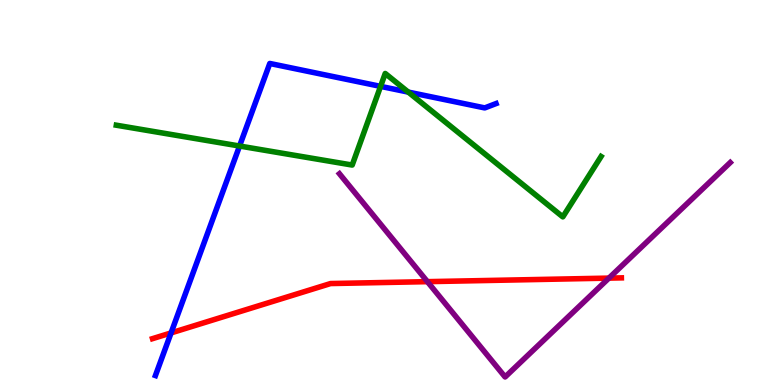[{'lines': ['blue', 'red'], 'intersections': [{'x': 2.21, 'y': 1.35}]}, {'lines': ['green', 'red'], 'intersections': []}, {'lines': ['purple', 'red'], 'intersections': [{'x': 5.51, 'y': 2.68}, {'x': 7.86, 'y': 2.78}]}, {'lines': ['blue', 'green'], 'intersections': [{'x': 3.09, 'y': 6.21}, {'x': 4.91, 'y': 7.76}, {'x': 5.27, 'y': 7.61}]}, {'lines': ['blue', 'purple'], 'intersections': []}, {'lines': ['green', 'purple'], 'intersections': []}]